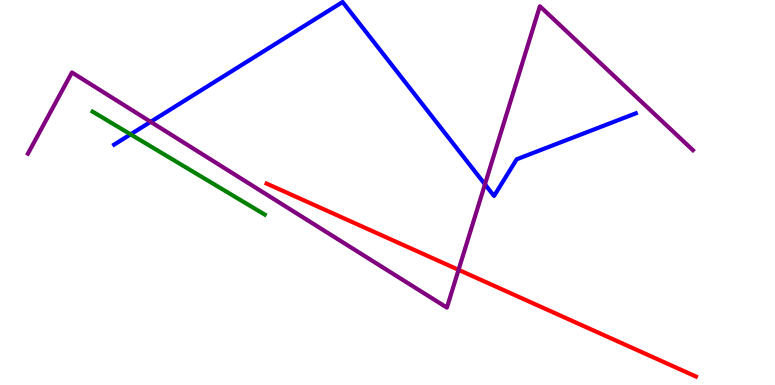[{'lines': ['blue', 'red'], 'intersections': []}, {'lines': ['green', 'red'], 'intersections': []}, {'lines': ['purple', 'red'], 'intersections': [{'x': 5.92, 'y': 2.99}]}, {'lines': ['blue', 'green'], 'intersections': [{'x': 1.69, 'y': 6.51}]}, {'lines': ['blue', 'purple'], 'intersections': [{'x': 1.94, 'y': 6.84}, {'x': 6.26, 'y': 5.21}]}, {'lines': ['green', 'purple'], 'intersections': []}]